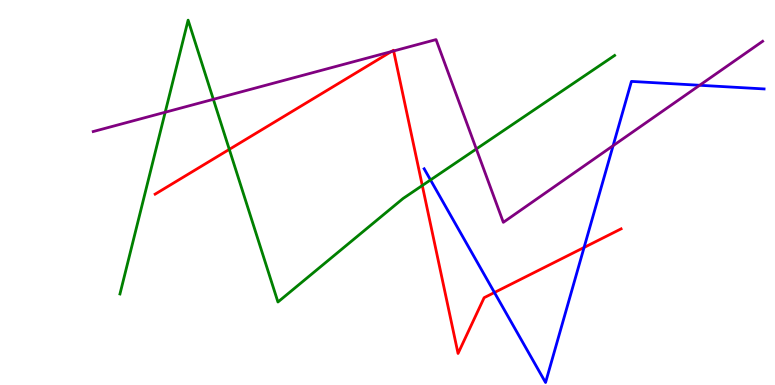[{'lines': ['blue', 'red'], 'intersections': [{'x': 6.38, 'y': 2.4}, {'x': 7.54, 'y': 3.57}]}, {'lines': ['green', 'red'], 'intersections': [{'x': 2.96, 'y': 6.12}, {'x': 5.45, 'y': 5.18}]}, {'lines': ['purple', 'red'], 'intersections': [{'x': 5.05, 'y': 8.66}, {'x': 5.08, 'y': 8.68}]}, {'lines': ['blue', 'green'], 'intersections': [{'x': 5.55, 'y': 5.33}]}, {'lines': ['blue', 'purple'], 'intersections': [{'x': 7.91, 'y': 6.22}, {'x': 9.03, 'y': 7.79}]}, {'lines': ['green', 'purple'], 'intersections': [{'x': 2.13, 'y': 7.08}, {'x': 2.75, 'y': 7.42}, {'x': 6.15, 'y': 6.13}]}]